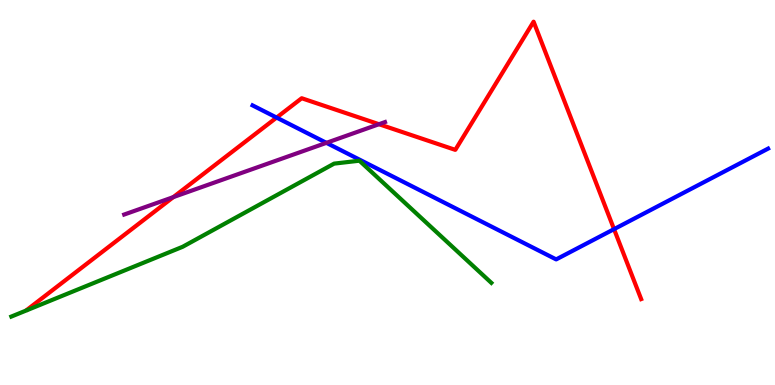[{'lines': ['blue', 'red'], 'intersections': [{'x': 3.57, 'y': 6.95}, {'x': 7.92, 'y': 4.05}]}, {'lines': ['green', 'red'], 'intersections': []}, {'lines': ['purple', 'red'], 'intersections': [{'x': 2.24, 'y': 4.88}, {'x': 4.89, 'y': 6.77}]}, {'lines': ['blue', 'green'], 'intersections': []}, {'lines': ['blue', 'purple'], 'intersections': [{'x': 4.21, 'y': 6.29}]}, {'lines': ['green', 'purple'], 'intersections': []}]